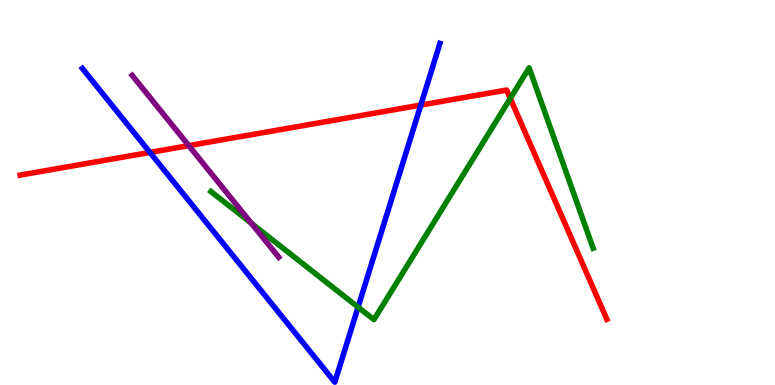[{'lines': ['blue', 'red'], 'intersections': [{'x': 1.93, 'y': 6.04}, {'x': 5.43, 'y': 7.27}]}, {'lines': ['green', 'red'], 'intersections': [{'x': 6.58, 'y': 7.44}]}, {'lines': ['purple', 'red'], 'intersections': [{'x': 2.44, 'y': 6.22}]}, {'lines': ['blue', 'green'], 'intersections': [{'x': 4.62, 'y': 2.02}]}, {'lines': ['blue', 'purple'], 'intersections': []}, {'lines': ['green', 'purple'], 'intersections': [{'x': 3.24, 'y': 4.2}]}]